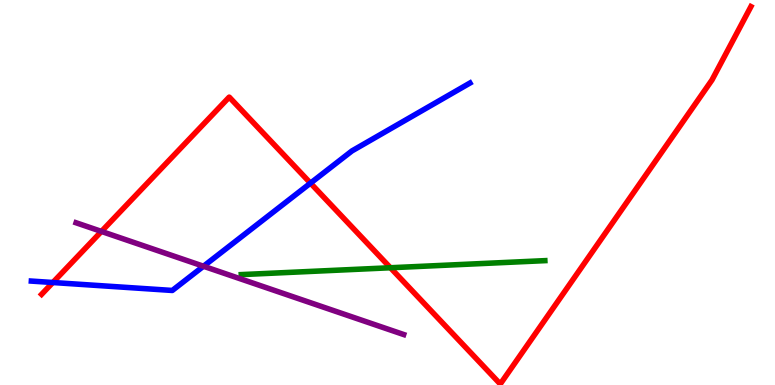[{'lines': ['blue', 'red'], 'intersections': [{'x': 0.682, 'y': 2.66}, {'x': 4.01, 'y': 5.24}]}, {'lines': ['green', 'red'], 'intersections': [{'x': 5.04, 'y': 3.05}]}, {'lines': ['purple', 'red'], 'intersections': [{'x': 1.31, 'y': 3.99}]}, {'lines': ['blue', 'green'], 'intersections': []}, {'lines': ['blue', 'purple'], 'intersections': [{'x': 2.63, 'y': 3.08}]}, {'lines': ['green', 'purple'], 'intersections': []}]